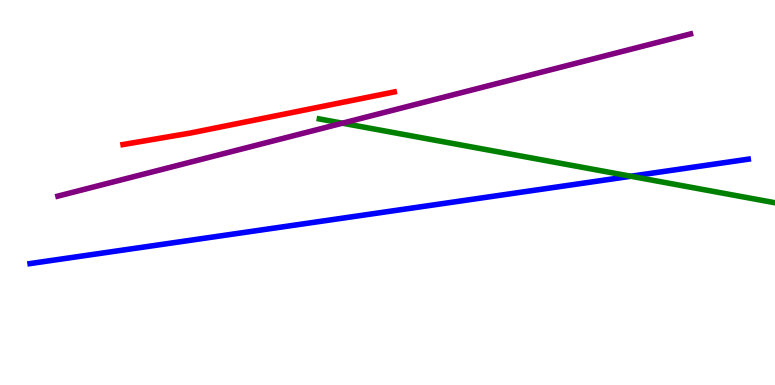[{'lines': ['blue', 'red'], 'intersections': []}, {'lines': ['green', 'red'], 'intersections': []}, {'lines': ['purple', 'red'], 'intersections': []}, {'lines': ['blue', 'green'], 'intersections': [{'x': 8.14, 'y': 5.42}]}, {'lines': ['blue', 'purple'], 'intersections': []}, {'lines': ['green', 'purple'], 'intersections': [{'x': 4.42, 'y': 6.8}]}]